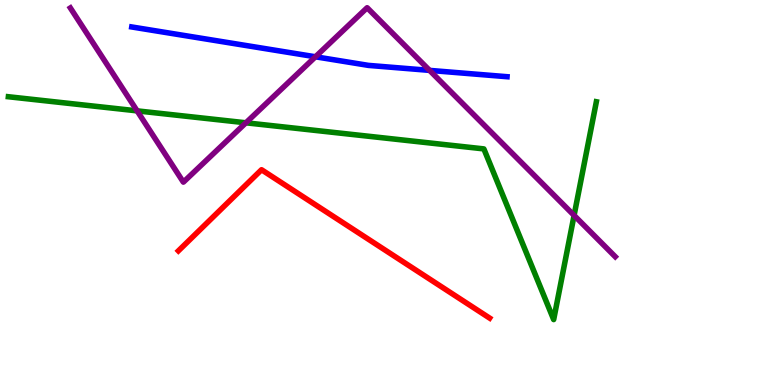[{'lines': ['blue', 'red'], 'intersections': []}, {'lines': ['green', 'red'], 'intersections': []}, {'lines': ['purple', 'red'], 'intersections': []}, {'lines': ['blue', 'green'], 'intersections': []}, {'lines': ['blue', 'purple'], 'intersections': [{'x': 4.07, 'y': 8.53}, {'x': 5.54, 'y': 8.17}]}, {'lines': ['green', 'purple'], 'intersections': [{'x': 1.77, 'y': 7.12}, {'x': 3.17, 'y': 6.81}, {'x': 7.41, 'y': 4.41}]}]